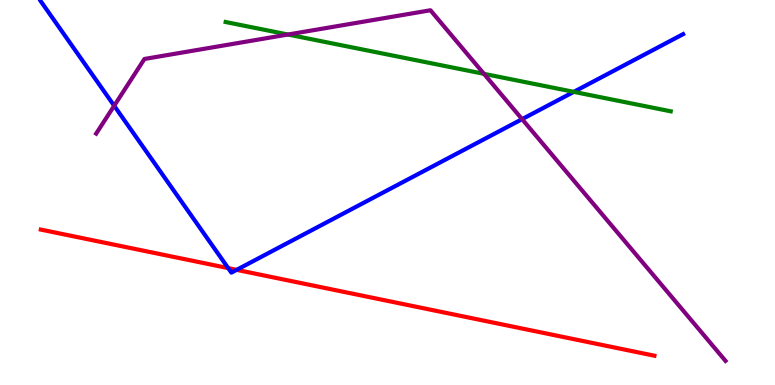[{'lines': ['blue', 'red'], 'intersections': [{'x': 2.94, 'y': 3.04}, {'x': 3.05, 'y': 2.99}]}, {'lines': ['green', 'red'], 'intersections': []}, {'lines': ['purple', 'red'], 'intersections': []}, {'lines': ['blue', 'green'], 'intersections': [{'x': 7.4, 'y': 7.61}]}, {'lines': ['blue', 'purple'], 'intersections': [{'x': 1.47, 'y': 7.25}, {'x': 6.74, 'y': 6.9}]}, {'lines': ['green', 'purple'], 'intersections': [{'x': 3.72, 'y': 9.1}, {'x': 6.24, 'y': 8.08}]}]